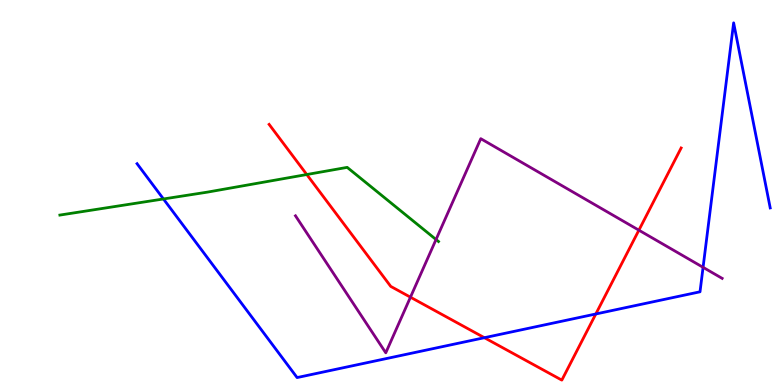[{'lines': ['blue', 'red'], 'intersections': [{'x': 6.25, 'y': 1.23}, {'x': 7.69, 'y': 1.84}]}, {'lines': ['green', 'red'], 'intersections': [{'x': 3.96, 'y': 5.47}]}, {'lines': ['purple', 'red'], 'intersections': [{'x': 5.3, 'y': 2.28}, {'x': 8.24, 'y': 4.02}]}, {'lines': ['blue', 'green'], 'intersections': [{'x': 2.11, 'y': 4.83}]}, {'lines': ['blue', 'purple'], 'intersections': [{'x': 9.07, 'y': 3.06}]}, {'lines': ['green', 'purple'], 'intersections': [{'x': 5.63, 'y': 3.78}]}]